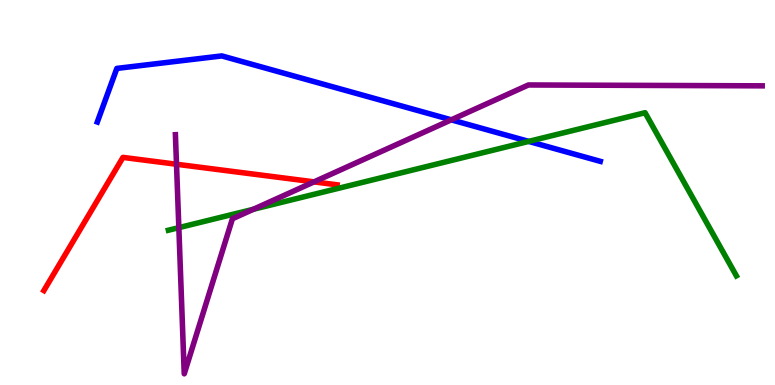[{'lines': ['blue', 'red'], 'intersections': []}, {'lines': ['green', 'red'], 'intersections': []}, {'lines': ['purple', 'red'], 'intersections': [{'x': 2.28, 'y': 5.73}, {'x': 4.05, 'y': 5.28}]}, {'lines': ['blue', 'green'], 'intersections': [{'x': 6.82, 'y': 6.33}]}, {'lines': ['blue', 'purple'], 'intersections': [{'x': 5.82, 'y': 6.89}]}, {'lines': ['green', 'purple'], 'intersections': [{'x': 2.31, 'y': 4.09}, {'x': 3.27, 'y': 4.56}]}]